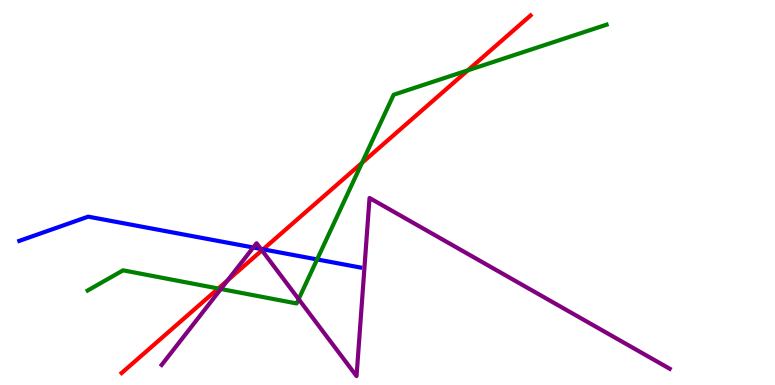[{'lines': ['blue', 'red'], 'intersections': [{'x': 3.39, 'y': 3.52}]}, {'lines': ['green', 'red'], 'intersections': [{'x': 2.82, 'y': 2.51}, {'x': 4.67, 'y': 5.77}, {'x': 6.04, 'y': 8.17}]}, {'lines': ['purple', 'red'], 'intersections': [{'x': 2.94, 'y': 2.72}, {'x': 3.38, 'y': 3.5}]}, {'lines': ['blue', 'green'], 'intersections': [{'x': 4.09, 'y': 3.26}]}, {'lines': ['blue', 'purple'], 'intersections': [{'x': 3.27, 'y': 3.57}, {'x': 3.37, 'y': 3.53}]}, {'lines': ['green', 'purple'], 'intersections': [{'x': 2.85, 'y': 2.49}, {'x': 3.85, 'y': 2.23}]}]